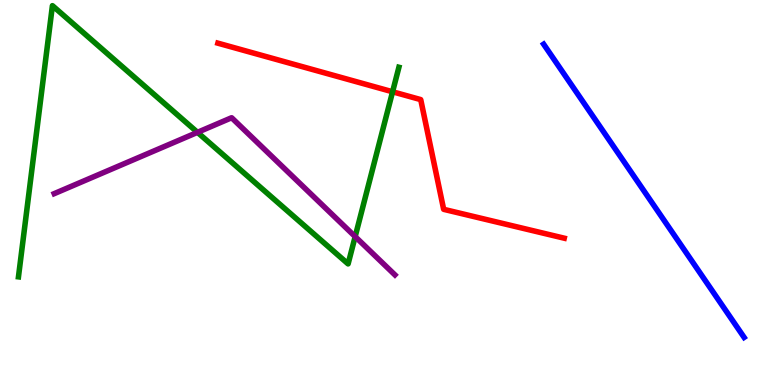[{'lines': ['blue', 'red'], 'intersections': []}, {'lines': ['green', 'red'], 'intersections': [{'x': 5.07, 'y': 7.62}]}, {'lines': ['purple', 'red'], 'intersections': []}, {'lines': ['blue', 'green'], 'intersections': []}, {'lines': ['blue', 'purple'], 'intersections': []}, {'lines': ['green', 'purple'], 'intersections': [{'x': 2.55, 'y': 6.56}, {'x': 4.58, 'y': 3.85}]}]